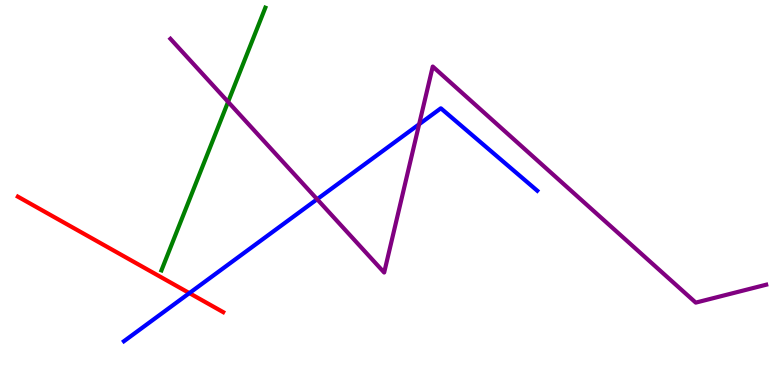[{'lines': ['blue', 'red'], 'intersections': [{'x': 2.44, 'y': 2.39}]}, {'lines': ['green', 'red'], 'intersections': []}, {'lines': ['purple', 'red'], 'intersections': []}, {'lines': ['blue', 'green'], 'intersections': []}, {'lines': ['blue', 'purple'], 'intersections': [{'x': 4.09, 'y': 4.83}, {'x': 5.41, 'y': 6.77}]}, {'lines': ['green', 'purple'], 'intersections': [{'x': 2.94, 'y': 7.35}]}]